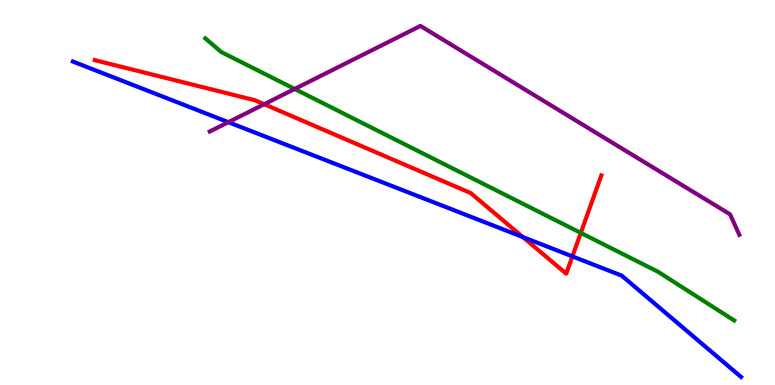[{'lines': ['blue', 'red'], 'intersections': [{'x': 6.75, 'y': 3.84}, {'x': 7.39, 'y': 3.34}]}, {'lines': ['green', 'red'], 'intersections': [{'x': 7.49, 'y': 3.95}]}, {'lines': ['purple', 'red'], 'intersections': [{'x': 3.41, 'y': 7.29}]}, {'lines': ['blue', 'green'], 'intersections': []}, {'lines': ['blue', 'purple'], 'intersections': [{'x': 2.95, 'y': 6.83}]}, {'lines': ['green', 'purple'], 'intersections': [{'x': 3.8, 'y': 7.69}]}]